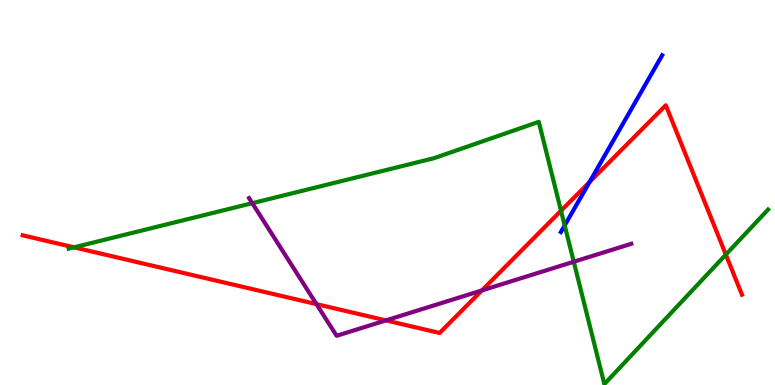[{'lines': ['blue', 'red'], 'intersections': [{'x': 7.61, 'y': 5.27}]}, {'lines': ['green', 'red'], 'intersections': [{'x': 0.955, 'y': 3.58}, {'x': 7.24, 'y': 4.53}, {'x': 9.37, 'y': 3.39}]}, {'lines': ['purple', 'red'], 'intersections': [{'x': 4.08, 'y': 2.1}, {'x': 4.98, 'y': 1.68}, {'x': 6.22, 'y': 2.46}]}, {'lines': ['blue', 'green'], 'intersections': [{'x': 7.29, 'y': 4.14}]}, {'lines': ['blue', 'purple'], 'intersections': []}, {'lines': ['green', 'purple'], 'intersections': [{'x': 3.26, 'y': 4.72}, {'x': 7.4, 'y': 3.2}]}]